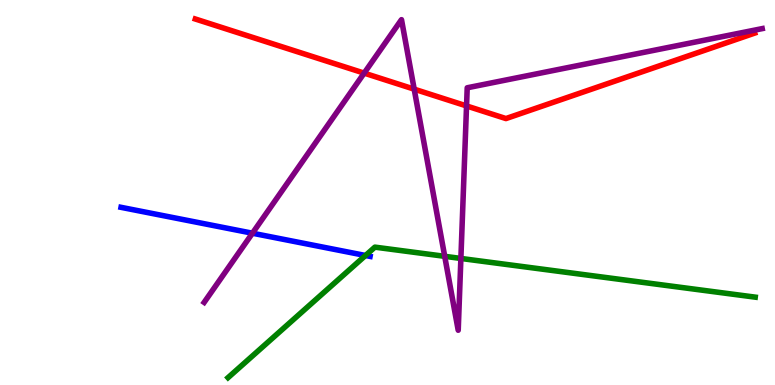[{'lines': ['blue', 'red'], 'intersections': []}, {'lines': ['green', 'red'], 'intersections': []}, {'lines': ['purple', 'red'], 'intersections': [{'x': 4.7, 'y': 8.1}, {'x': 5.34, 'y': 7.68}, {'x': 6.02, 'y': 7.25}]}, {'lines': ['blue', 'green'], 'intersections': [{'x': 4.72, 'y': 3.36}]}, {'lines': ['blue', 'purple'], 'intersections': [{'x': 3.26, 'y': 3.94}]}, {'lines': ['green', 'purple'], 'intersections': [{'x': 5.74, 'y': 3.34}, {'x': 5.95, 'y': 3.29}]}]